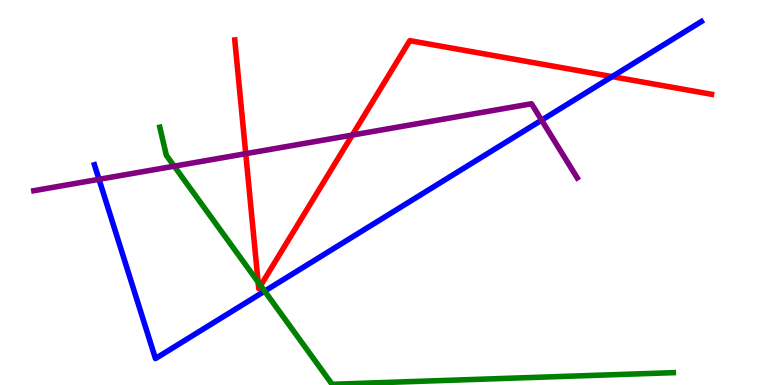[{'lines': ['blue', 'red'], 'intersections': [{'x': 7.9, 'y': 8.01}]}, {'lines': ['green', 'red'], 'intersections': [{'x': 3.33, 'y': 2.67}, {'x': 3.36, 'y': 2.58}]}, {'lines': ['purple', 'red'], 'intersections': [{'x': 3.17, 'y': 6.01}, {'x': 4.55, 'y': 6.49}]}, {'lines': ['blue', 'green'], 'intersections': [{'x': 3.42, 'y': 2.44}]}, {'lines': ['blue', 'purple'], 'intersections': [{'x': 1.28, 'y': 5.34}, {'x': 6.99, 'y': 6.88}]}, {'lines': ['green', 'purple'], 'intersections': [{'x': 2.25, 'y': 5.68}]}]